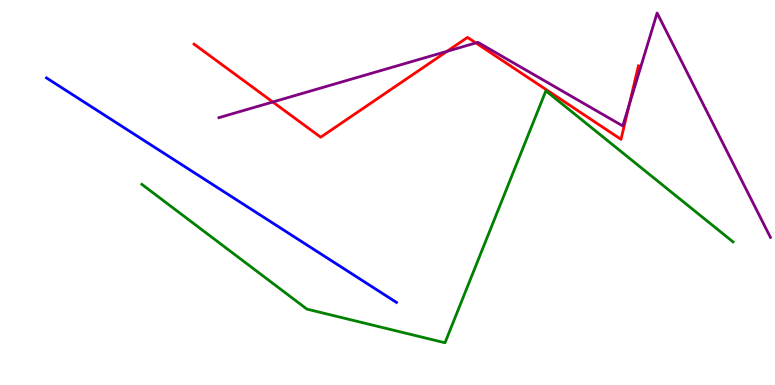[{'lines': ['blue', 'red'], 'intersections': []}, {'lines': ['green', 'red'], 'intersections': []}, {'lines': ['purple', 'red'], 'intersections': [{'x': 3.52, 'y': 7.35}, {'x': 5.77, 'y': 8.67}, {'x': 6.14, 'y': 8.89}, {'x': 8.12, 'y': 7.27}]}, {'lines': ['blue', 'green'], 'intersections': []}, {'lines': ['blue', 'purple'], 'intersections': []}, {'lines': ['green', 'purple'], 'intersections': []}]